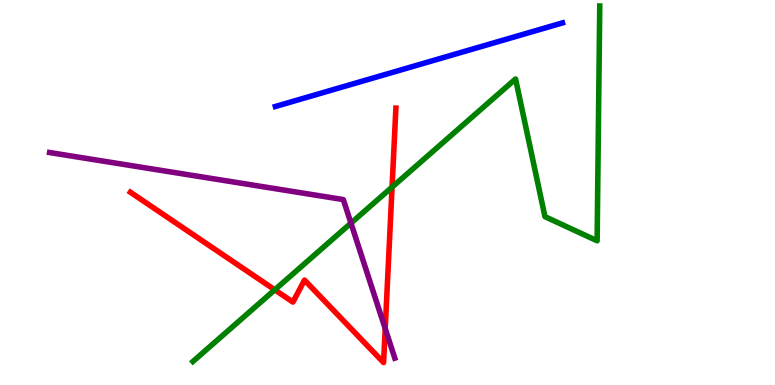[{'lines': ['blue', 'red'], 'intersections': []}, {'lines': ['green', 'red'], 'intersections': [{'x': 3.55, 'y': 2.47}, {'x': 5.06, 'y': 5.14}]}, {'lines': ['purple', 'red'], 'intersections': [{'x': 4.97, 'y': 1.46}]}, {'lines': ['blue', 'green'], 'intersections': []}, {'lines': ['blue', 'purple'], 'intersections': []}, {'lines': ['green', 'purple'], 'intersections': [{'x': 4.53, 'y': 4.2}]}]